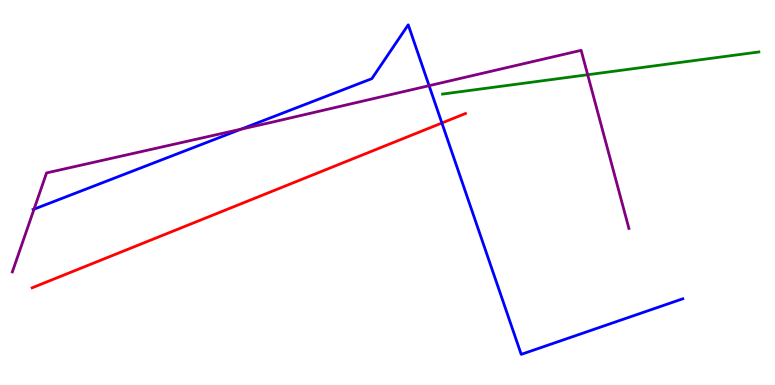[{'lines': ['blue', 'red'], 'intersections': [{'x': 5.7, 'y': 6.81}]}, {'lines': ['green', 'red'], 'intersections': []}, {'lines': ['purple', 'red'], 'intersections': []}, {'lines': ['blue', 'green'], 'intersections': []}, {'lines': ['blue', 'purple'], 'intersections': [{'x': 0.439, 'y': 4.57}, {'x': 3.11, 'y': 6.65}, {'x': 5.54, 'y': 7.77}]}, {'lines': ['green', 'purple'], 'intersections': [{'x': 7.58, 'y': 8.06}]}]